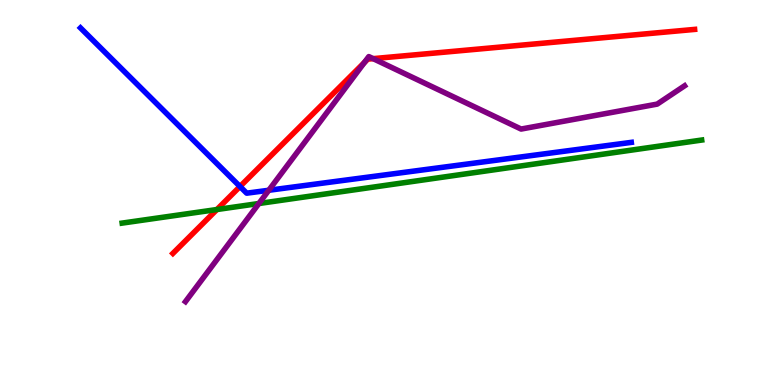[{'lines': ['blue', 'red'], 'intersections': [{'x': 3.1, 'y': 5.16}]}, {'lines': ['green', 'red'], 'intersections': [{'x': 2.8, 'y': 4.56}]}, {'lines': ['purple', 'red'], 'intersections': [{'x': 4.7, 'y': 8.38}, {'x': 4.81, 'y': 8.48}]}, {'lines': ['blue', 'green'], 'intersections': []}, {'lines': ['blue', 'purple'], 'intersections': [{'x': 3.47, 'y': 5.06}]}, {'lines': ['green', 'purple'], 'intersections': [{'x': 3.34, 'y': 4.71}]}]